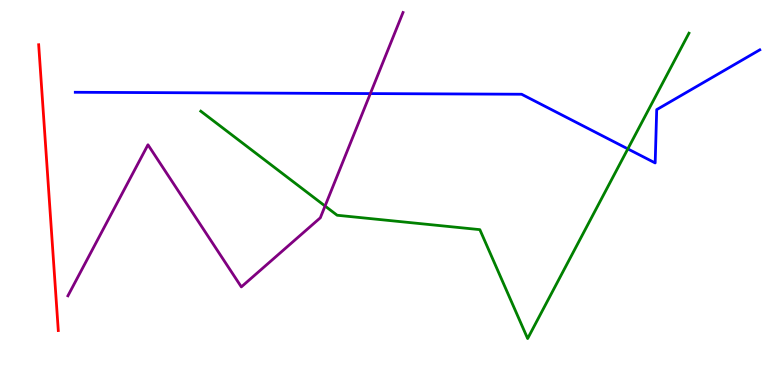[{'lines': ['blue', 'red'], 'intersections': []}, {'lines': ['green', 'red'], 'intersections': []}, {'lines': ['purple', 'red'], 'intersections': []}, {'lines': ['blue', 'green'], 'intersections': [{'x': 8.1, 'y': 6.13}]}, {'lines': ['blue', 'purple'], 'intersections': [{'x': 4.78, 'y': 7.57}]}, {'lines': ['green', 'purple'], 'intersections': [{'x': 4.19, 'y': 4.65}]}]